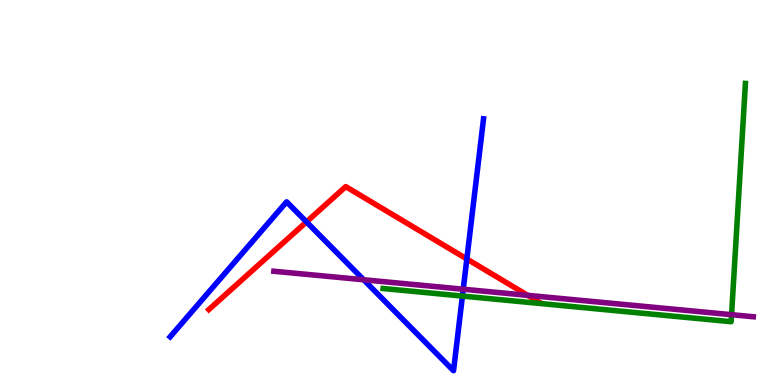[{'lines': ['blue', 'red'], 'intersections': [{'x': 3.95, 'y': 4.24}, {'x': 6.02, 'y': 3.27}]}, {'lines': ['green', 'red'], 'intersections': []}, {'lines': ['purple', 'red'], 'intersections': [{'x': 6.81, 'y': 2.33}]}, {'lines': ['blue', 'green'], 'intersections': [{'x': 5.97, 'y': 2.31}]}, {'lines': ['blue', 'purple'], 'intersections': [{'x': 4.69, 'y': 2.73}, {'x': 5.98, 'y': 2.49}]}, {'lines': ['green', 'purple'], 'intersections': [{'x': 9.44, 'y': 1.83}]}]